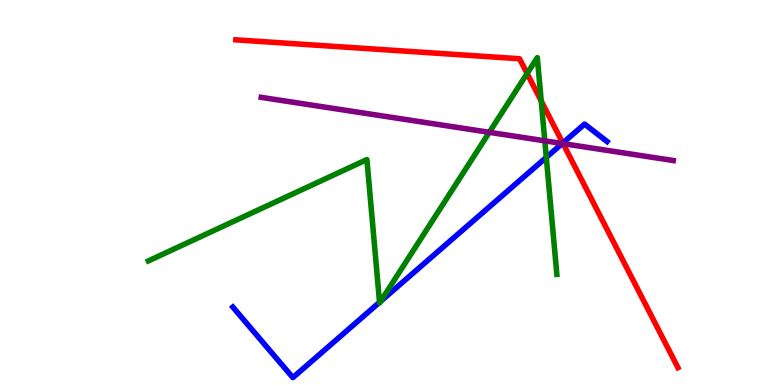[{'lines': ['blue', 'red'], 'intersections': [{'x': 7.26, 'y': 6.28}]}, {'lines': ['green', 'red'], 'intersections': [{'x': 6.8, 'y': 8.09}, {'x': 6.98, 'y': 7.38}]}, {'lines': ['purple', 'red'], 'intersections': [{'x': 7.27, 'y': 6.27}]}, {'lines': ['blue', 'green'], 'intersections': [{'x': 4.9, 'y': 2.15}, {'x': 4.91, 'y': 2.17}, {'x': 7.05, 'y': 5.91}]}, {'lines': ['blue', 'purple'], 'intersections': [{'x': 7.25, 'y': 6.27}]}, {'lines': ['green', 'purple'], 'intersections': [{'x': 6.31, 'y': 6.56}, {'x': 7.03, 'y': 6.34}]}]